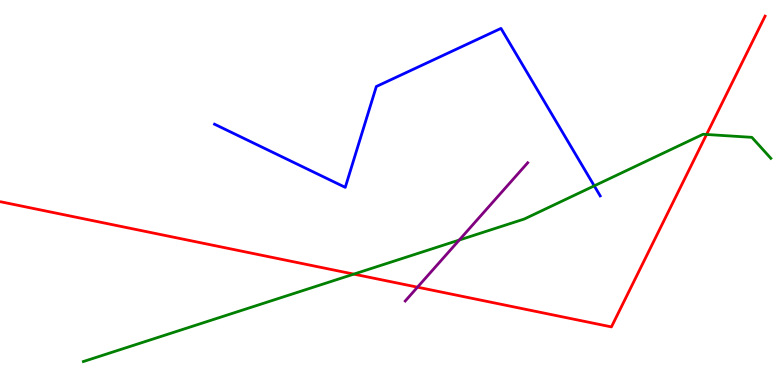[{'lines': ['blue', 'red'], 'intersections': []}, {'lines': ['green', 'red'], 'intersections': [{'x': 4.57, 'y': 2.88}, {'x': 9.12, 'y': 6.51}]}, {'lines': ['purple', 'red'], 'intersections': [{'x': 5.39, 'y': 2.54}]}, {'lines': ['blue', 'green'], 'intersections': [{'x': 7.67, 'y': 5.17}]}, {'lines': ['blue', 'purple'], 'intersections': []}, {'lines': ['green', 'purple'], 'intersections': [{'x': 5.93, 'y': 3.77}]}]